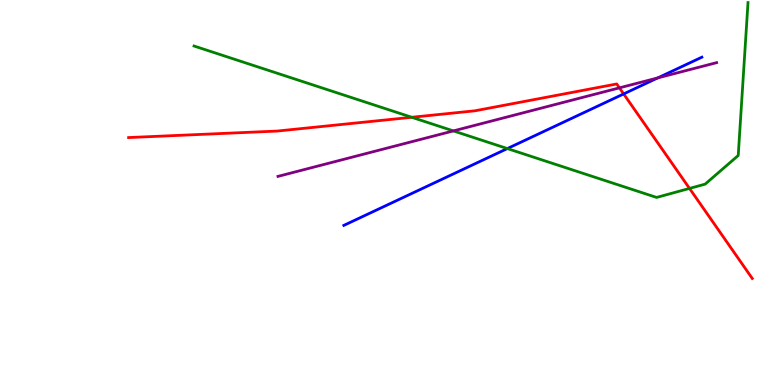[{'lines': ['blue', 'red'], 'intersections': [{'x': 8.05, 'y': 7.56}]}, {'lines': ['green', 'red'], 'intersections': [{'x': 5.31, 'y': 6.95}, {'x': 8.9, 'y': 5.11}]}, {'lines': ['purple', 'red'], 'intersections': [{'x': 7.99, 'y': 7.72}]}, {'lines': ['blue', 'green'], 'intersections': [{'x': 6.55, 'y': 6.14}]}, {'lines': ['blue', 'purple'], 'intersections': [{'x': 8.49, 'y': 7.98}]}, {'lines': ['green', 'purple'], 'intersections': [{'x': 5.85, 'y': 6.6}]}]